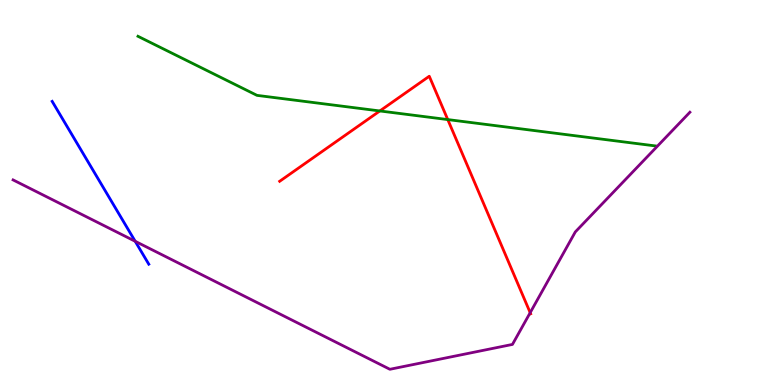[{'lines': ['blue', 'red'], 'intersections': []}, {'lines': ['green', 'red'], 'intersections': [{'x': 4.9, 'y': 7.12}, {'x': 5.78, 'y': 6.89}]}, {'lines': ['purple', 'red'], 'intersections': [{'x': 6.84, 'y': 1.88}]}, {'lines': ['blue', 'green'], 'intersections': []}, {'lines': ['blue', 'purple'], 'intersections': [{'x': 1.74, 'y': 3.73}]}, {'lines': ['green', 'purple'], 'intersections': []}]